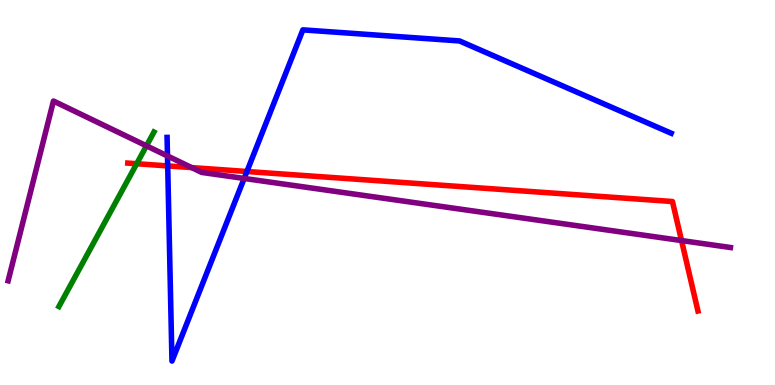[{'lines': ['blue', 'red'], 'intersections': [{'x': 2.16, 'y': 5.69}, {'x': 3.19, 'y': 5.55}]}, {'lines': ['green', 'red'], 'intersections': [{'x': 1.76, 'y': 5.75}]}, {'lines': ['purple', 'red'], 'intersections': [{'x': 2.47, 'y': 5.65}, {'x': 8.79, 'y': 3.75}]}, {'lines': ['blue', 'green'], 'intersections': []}, {'lines': ['blue', 'purple'], 'intersections': [{'x': 2.16, 'y': 5.95}, {'x': 3.15, 'y': 5.37}]}, {'lines': ['green', 'purple'], 'intersections': [{'x': 1.89, 'y': 6.21}]}]